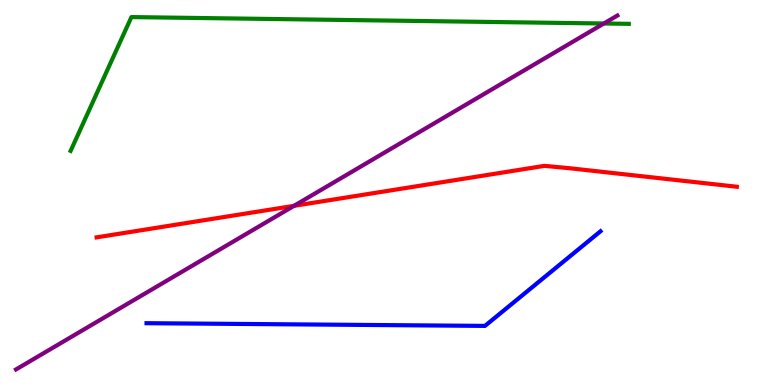[{'lines': ['blue', 'red'], 'intersections': []}, {'lines': ['green', 'red'], 'intersections': []}, {'lines': ['purple', 'red'], 'intersections': [{'x': 3.79, 'y': 4.65}]}, {'lines': ['blue', 'green'], 'intersections': []}, {'lines': ['blue', 'purple'], 'intersections': []}, {'lines': ['green', 'purple'], 'intersections': [{'x': 7.79, 'y': 9.39}]}]